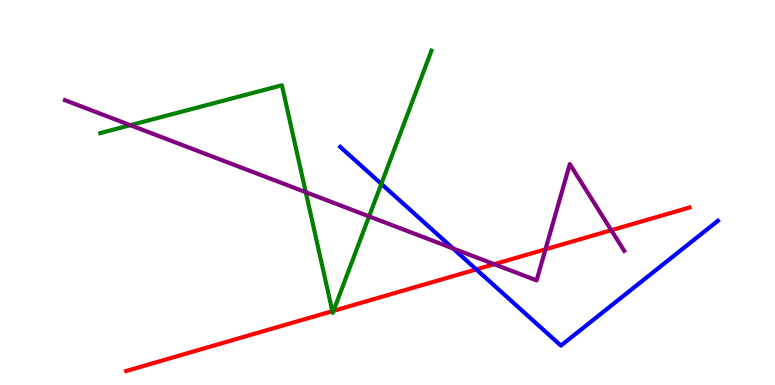[{'lines': ['blue', 'red'], 'intersections': [{'x': 6.15, 'y': 3.0}]}, {'lines': ['green', 'red'], 'intersections': [{'x': 4.29, 'y': 1.92}, {'x': 4.3, 'y': 1.93}]}, {'lines': ['purple', 'red'], 'intersections': [{'x': 6.38, 'y': 3.14}, {'x': 7.04, 'y': 3.52}, {'x': 7.89, 'y': 4.02}]}, {'lines': ['blue', 'green'], 'intersections': [{'x': 4.92, 'y': 5.22}]}, {'lines': ['blue', 'purple'], 'intersections': [{'x': 5.85, 'y': 3.55}]}, {'lines': ['green', 'purple'], 'intersections': [{'x': 1.68, 'y': 6.75}, {'x': 3.95, 'y': 5.01}, {'x': 4.76, 'y': 4.38}]}]